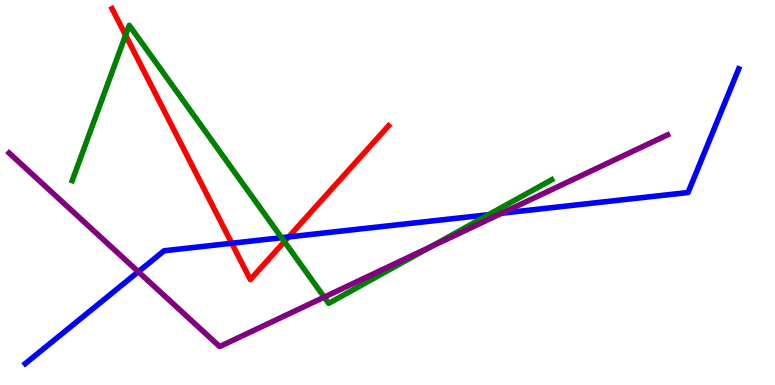[{'lines': ['blue', 'red'], 'intersections': [{'x': 2.99, 'y': 3.68}, {'x': 3.72, 'y': 3.85}]}, {'lines': ['green', 'red'], 'intersections': [{'x': 1.62, 'y': 9.09}, {'x': 3.67, 'y': 3.72}]}, {'lines': ['purple', 'red'], 'intersections': []}, {'lines': ['blue', 'green'], 'intersections': [{'x': 3.63, 'y': 3.83}, {'x': 6.31, 'y': 4.42}]}, {'lines': ['blue', 'purple'], 'intersections': [{'x': 1.78, 'y': 2.94}, {'x': 6.47, 'y': 4.46}]}, {'lines': ['green', 'purple'], 'intersections': [{'x': 4.18, 'y': 2.28}, {'x': 5.56, 'y': 3.59}]}]